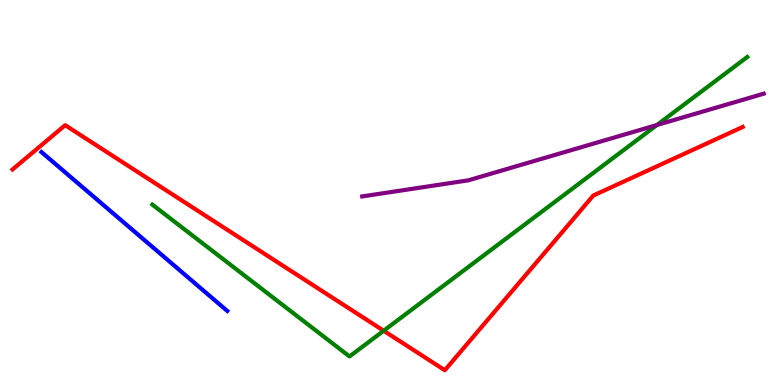[{'lines': ['blue', 'red'], 'intersections': []}, {'lines': ['green', 'red'], 'intersections': [{'x': 4.95, 'y': 1.41}]}, {'lines': ['purple', 'red'], 'intersections': []}, {'lines': ['blue', 'green'], 'intersections': []}, {'lines': ['blue', 'purple'], 'intersections': []}, {'lines': ['green', 'purple'], 'intersections': [{'x': 8.48, 'y': 6.75}]}]